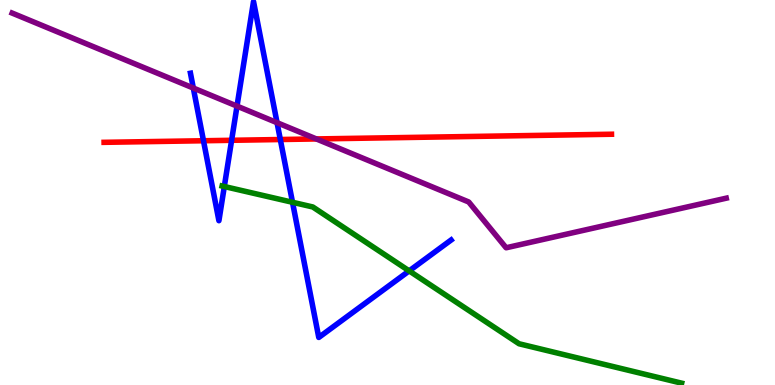[{'lines': ['blue', 'red'], 'intersections': [{'x': 2.63, 'y': 6.34}, {'x': 2.99, 'y': 6.36}, {'x': 3.62, 'y': 6.38}]}, {'lines': ['green', 'red'], 'intersections': []}, {'lines': ['purple', 'red'], 'intersections': [{'x': 4.08, 'y': 6.39}]}, {'lines': ['blue', 'green'], 'intersections': [{'x': 2.89, 'y': 5.16}, {'x': 3.77, 'y': 4.75}, {'x': 5.28, 'y': 2.96}]}, {'lines': ['blue', 'purple'], 'intersections': [{'x': 2.49, 'y': 7.71}, {'x': 3.06, 'y': 7.24}, {'x': 3.57, 'y': 6.81}]}, {'lines': ['green', 'purple'], 'intersections': []}]